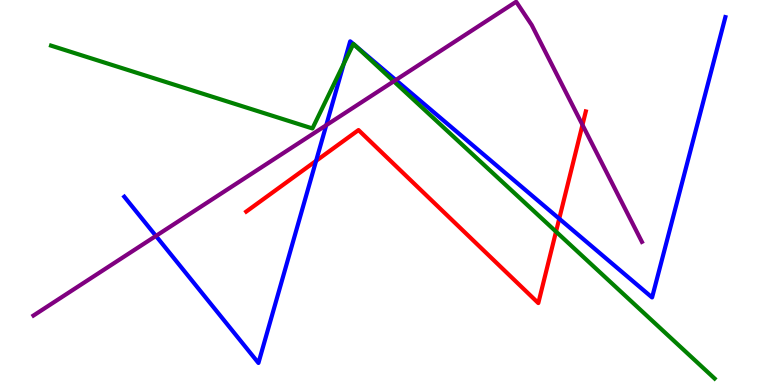[{'lines': ['blue', 'red'], 'intersections': [{'x': 4.08, 'y': 5.82}, {'x': 7.22, 'y': 4.32}]}, {'lines': ['green', 'red'], 'intersections': [{'x': 7.17, 'y': 3.98}]}, {'lines': ['purple', 'red'], 'intersections': [{'x': 7.52, 'y': 6.76}]}, {'lines': ['blue', 'green'], 'intersections': [{'x': 4.44, 'y': 8.34}, {'x': 4.56, 'y': 8.86}, {'x': 4.58, 'y': 8.83}]}, {'lines': ['blue', 'purple'], 'intersections': [{'x': 2.01, 'y': 3.87}, {'x': 4.21, 'y': 6.75}, {'x': 5.11, 'y': 7.92}]}, {'lines': ['green', 'purple'], 'intersections': [{'x': 5.08, 'y': 7.89}]}]